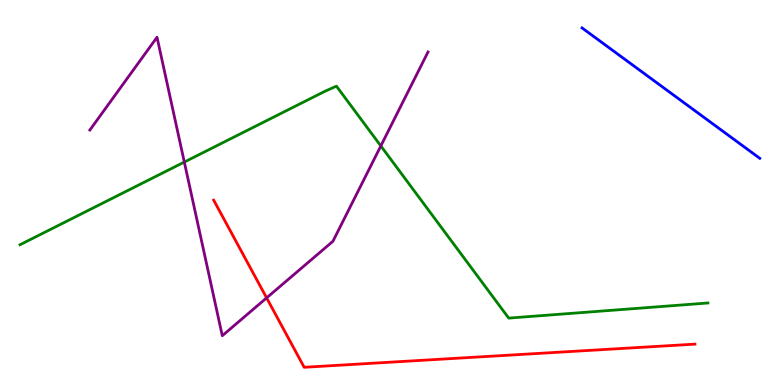[{'lines': ['blue', 'red'], 'intersections': []}, {'lines': ['green', 'red'], 'intersections': []}, {'lines': ['purple', 'red'], 'intersections': [{'x': 3.44, 'y': 2.26}]}, {'lines': ['blue', 'green'], 'intersections': []}, {'lines': ['blue', 'purple'], 'intersections': []}, {'lines': ['green', 'purple'], 'intersections': [{'x': 2.38, 'y': 5.79}, {'x': 4.91, 'y': 6.21}]}]